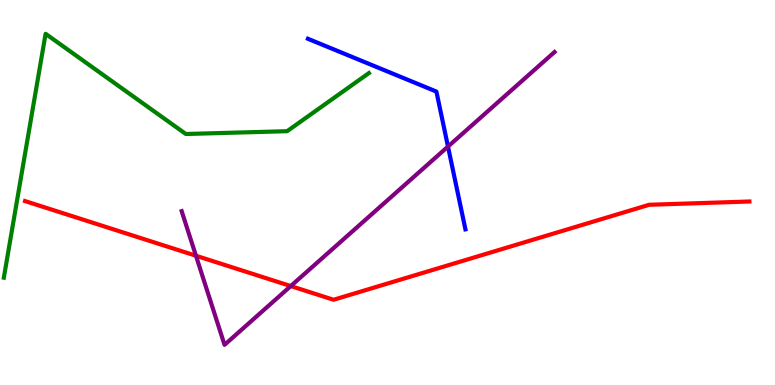[{'lines': ['blue', 'red'], 'intersections': []}, {'lines': ['green', 'red'], 'intersections': []}, {'lines': ['purple', 'red'], 'intersections': [{'x': 2.53, 'y': 3.36}, {'x': 3.75, 'y': 2.57}]}, {'lines': ['blue', 'green'], 'intersections': []}, {'lines': ['blue', 'purple'], 'intersections': [{'x': 5.78, 'y': 6.19}]}, {'lines': ['green', 'purple'], 'intersections': []}]